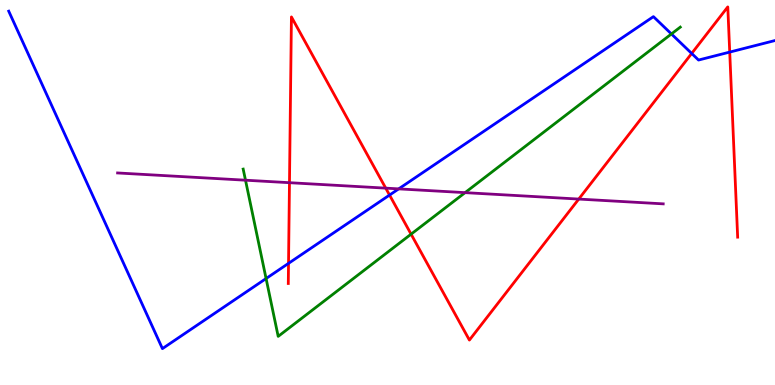[{'lines': ['blue', 'red'], 'intersections': [{'x': 3.72, 'y': 3.16}, {'x': 5.03, 'y': 4.93}, {'x': 8.92, 'y': 8.61}, {'x': 9.42, 'y': 8.65}]}, {'lines': ['green', 'red'], 'intersections': [{'x': 5.3, 'y': 3.92}]}, {'lines': ['purple', 'red'], 'intersections': [{'x': 3.74, 'y': 5.25}, {'x': 4.98, 'y': 5.11}, {'x': 7.47, 'y': 4.83}]}, {'lines': ['blue', 'green'], 'intersections': [{'x': 3.43, 'y': 2.77}, {'x': 8.66, 'y': 9.12}]}, {'lines': ['blue', 'purple'], 'intersections': [{'x': 5.14, 'y': 5.09}]}, {'lines': ['green', 'purple'], 'intersections': [{'x': 3.17, 'y': 5.32}, {'x': 6.0, 'y': 5.0}]}]